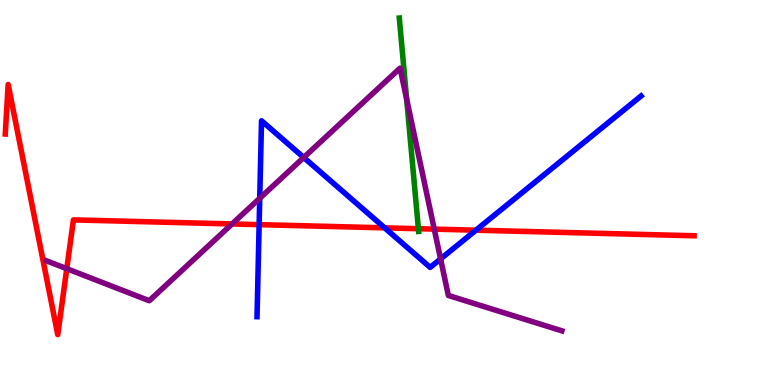[{'lines': ['blue', 'red'], 'intersections': [{'x': 3.34, 'y': 4.17}, {'x': 4.96, 'y': 4.08}, {'x': 6.14, 'y': 4.02}]}, {'lines': ['green', 'red'], 'intersections': [{'x': 5.4, 'y': 4.06}]}, {'lines': ['purple', 'red'], 'intersections': [{'x': 0.862, 'y': 3.02}, {'x': 2.99, 'y': 4.18}, {'x': 5.6, 'y': 4.05}]}, {'lines': ['blue', 'green'], 'intersections': []}, {'lines': ['blue', 'purple'], 'intersections': [{'x': 3.35, 'y': 4.85}, {'x': 3.92, 'y': 5.91}, {'x': 5.68, 'y': 3.27}]}, {'lines': ['green', 'purple'], 'intersections': [{'x': 5.25, 'y': 7.43}]}]